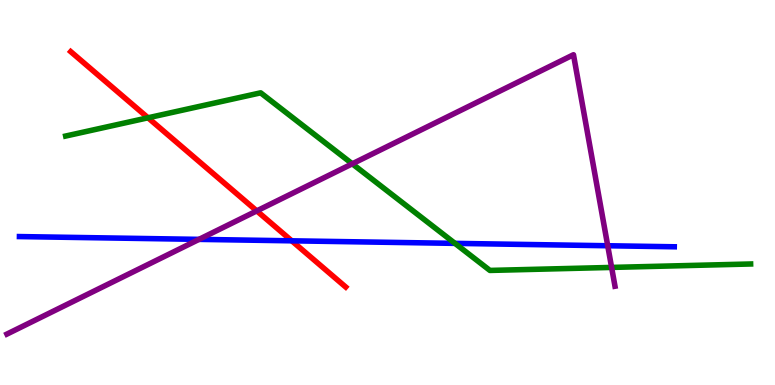[{'lines': ['blue', 'red'], 'intersections': [{'x': 3.76, 'y': 3.74}]}, {'lines': ['green', 'red'], 'intersections': [{'x': 1.91, 'y': 6.94}]}, {'lines': ['purple', 'red'], 'intersections': [{'x': 3.31, 'y': 4.52}]}, {'lines': ['blue', 'green'], 'intersections': [{'x': 5.87, 'y': 3.68}]}, {'lines': ['blue', 'purple'], 'intersections': [{'x': 2.57, 'y': 3.78}, {'x': 7.84, 'y': 3.62}]}, {'lines': ['green', 'purple'], 'intersections': [{'x': 4.55, 'y': 5.75}, {'x': 7.89, 'y': 3.05}]}]